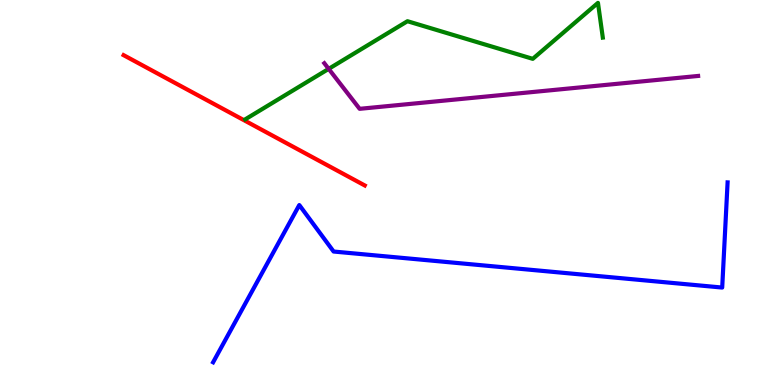[{'lines': ['blue', 'red'], 'intersections': []}, {'lines': ['green', 'red'], 'intersections': []}, {'lines': ['purple', 'red'], 'intersections': []}, {'lines': ['blue', 'green'], 'intersections': []}, {'lines': ['blue', 'purple'], 'intersections': []}, {'lines': ['green', 'purple'], 'intersections': [{'x': 4.24, 'y': 8.21}]}]